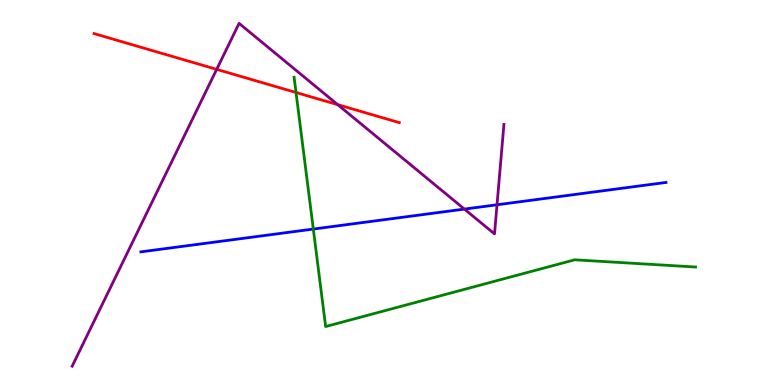[{'lines': ['blue', 'red'], 'intersections': []}, {'lines': ['green', 'red'], 'intersections': [{'x': 3.82, 'y': 7.6}]}, {'lines': ['purple', 'red'], 'intersections': [{'x': 2.8, 'y': 8.2}, {'x': 4.36, 'y': 7.28}]}, {'lines': ['blue', 'green'], 'intersections': [{'x': 4.04, 'y': 4.05}]}, {'lines': ['blue', 'purple'], 'intersections': [{'x': 5.99, 'y': 4.57}, {'x': 6.41, 'y': 4.68}]}, {'lines': ['green', 'purple'], 'intersections': []}]